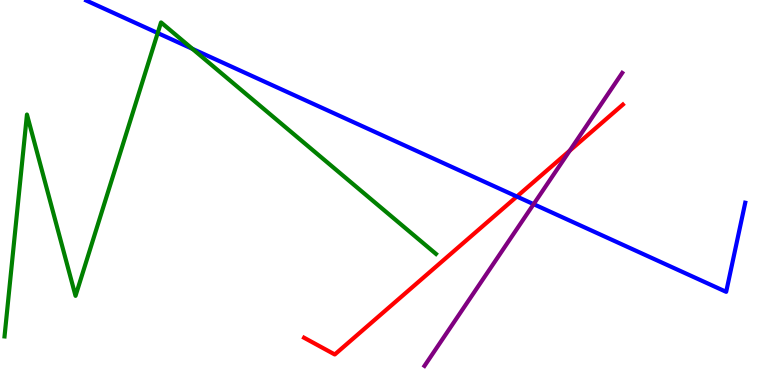[{'lines': ['blue', 'red'], 'intersections': [{'x': 6.67, 'y': 4.9}]}, {'lines': ['green', 'red'], 'intersections': []}, {'lines': ['purple', 'red'], 'intersections': [{'x': 7.35, 'y': 6.09}]}, {'lines': ['blue', 'green'], 'intersections': [{'x': 2.03, 'y': 9.14}, {'x': 2.48, 'y': 8.73}]}, {'lines': ['blue', 'purple'], 'intersections': [{'x': 6.89, 'y': 4.7}]}, {'lines': ['green', 'purple'], 'intersections': []}]